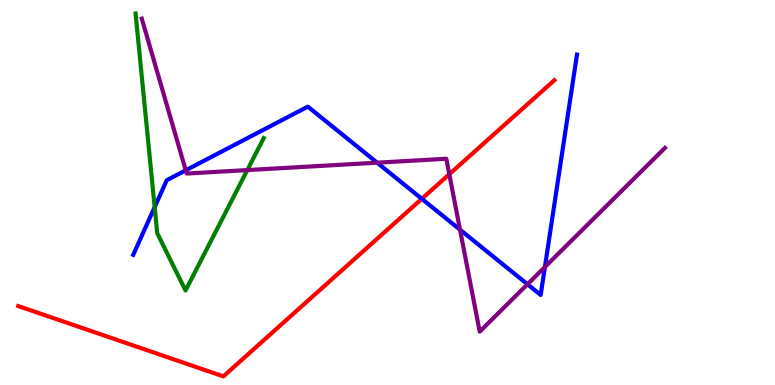[{'lines': ['blue', 'red'], 'intersections': [{'x': 5.44, 'y': 4.84}]}, {'lines': ['green', 'red'], 'intersections': []}, {'lines': ['purple', 'red'], 'intersections': [{'x': 5.8, 'y': 5.47}]}, {'lines': ['blue', 'green'], 'intersections': [{'x': 2.0, 'y': 4.62}]}, {'lines': ['blue', 'purple'], 'intersections': [{'x': 2.4, 'y': 5.58}, {'x': 4.87, 'y': 5.77}, {'x': 5.94, 'y': 4.03}, {'x': 6.81, 'y': 2.62}, {'x': 7.03, 'y': 3.07}]}, {'lines': ['green', 'purple'], 'intersections': [{'x': 3.19, 'y': 5.58}]}]